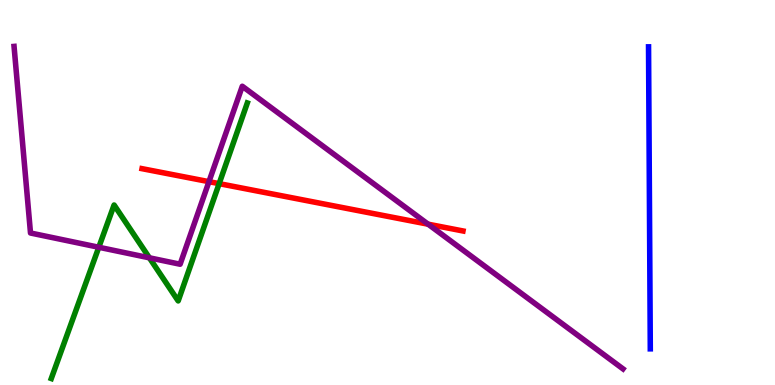[{'lines': ['blue', 'red'], 'intersections': []}, {'lines': ['green', 'red'], 'intersections': [{'x': 2.83, 'y': 5.23}]}, {'lines': ['purple', 'red'], 'intersections': [{'x': 2.7, 'y': 5.28}, {'x': 5.52, 'y': 4.18}]}, {'lines': ['blue', 'green'], 'intersections': []}, {'lines': ['blue', 'purple'], 'intersections': []}, {'lines': ['green', 'purple'], 'intersections': [{'x': 1.27, 'y': 3.58}, {'x': 1.93, 'y': 3.3}]}]